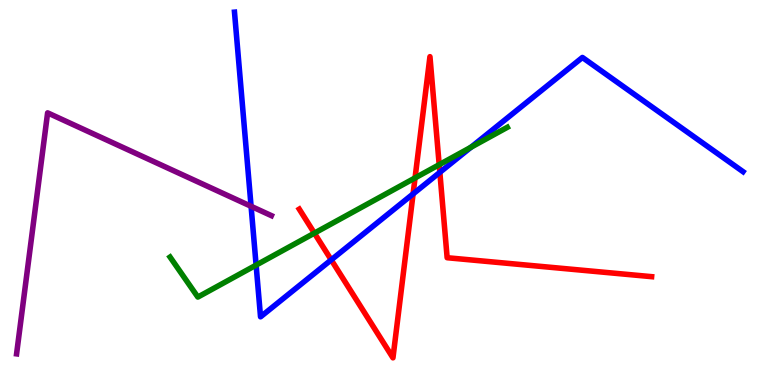[{'lines': ['blue', 'red'], 'intersections': [{'x': 4.27, 'y': 3.25}, {'x': 5.33, 'y': 4.96}, {'x': 5.68, 'y': 5.52}]}, {'lines': ['green', 'red'], 'intersections': [{'x': 4.06, 'y': 3.94}, {'x': 5.36, 'y': 5.38}, {'x': 5.67, 'y': 5.72}]}, {'lines': ['purple', 'red'], 'intersections': []}, {'lines': ['blue', 'green'], 'intersections': [{'x': 3.3, 'y': 3.11}, {'x': 6.08, 'y': 6.18}]}, {'lines': ['blue', 'purple'], 'intersections': [{'x': 3.24, 'y': 4.64}]}, {'lines': ['green', 'purple'], 'intersections': []}]